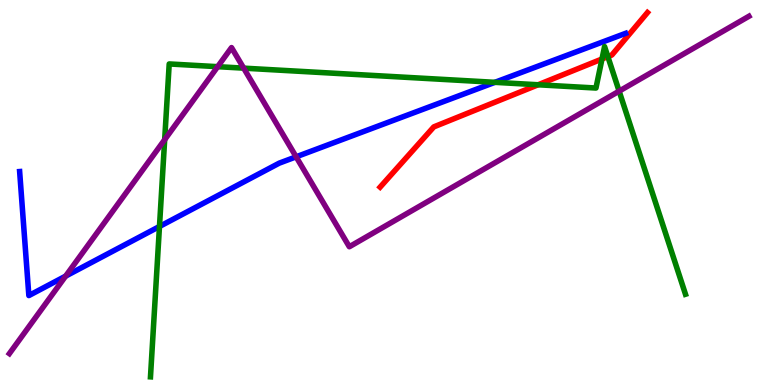[{'lines': ['blue', 'red'], 'intersections': []}, {'lines': ['green', 'red'], 'intersections': [{'x': 6.94, 'y': 7.8}, {'x': 7.77, 'y': 8.47}, {'x': 7.84, 'y': 8.53}]}, {'lines': ['purple', 'red'], 'intersections': []}, {'lines': ['blue', 'green'], 'intersections': [{'x': 2.06, 'y': 4.12}, {'x': 6.39, 'y': 7.86}]}, {'lines': ['blue', 'purple'], 'intersections': [{'x': 0.847, 'y': 2.83}, {'x': 3.82, 'y': 5.93}]}, {'lines': ['green', 'purple'], 'intersections': [{'x': 2.12, 'y': 6.37}, {'x': 2.81, 'y': 8.27}, {'x': 3.14, 'y': 8.23}, {'x': 7.99, 'y': 7.63}]}]